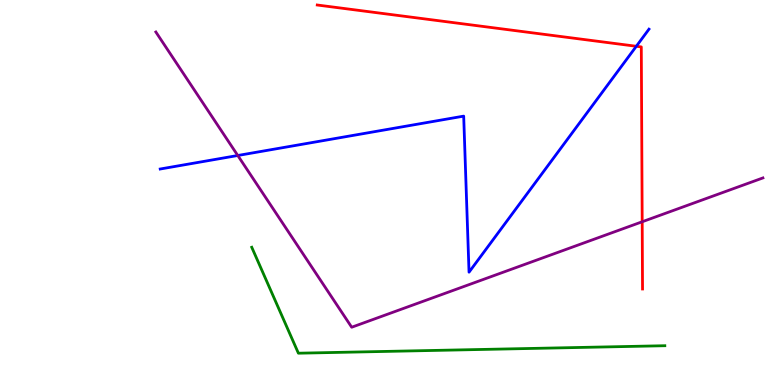[{'lines': ['blue', 'red'], 'intersections': [{'x': 8.21, 'y': 8.8}]}, {'lines': ['green', 'red'], 'intersections': []}, {'lines': ['purple', 'red'], 'intersections': [{'x': 8.29, 'y': 4.24}]}, {'lines': ['blue', 'green'], 'intersections': []}, {'lines': ['blue', 'purple'], 'intersections': [{'x': 3.07, 'y': 5.96}]}, {'lines': ['green', 'purple'], 'intersections': []}]